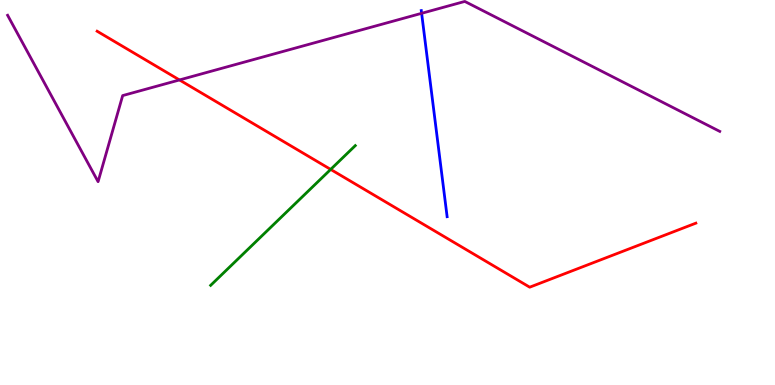[{'lines': ['blue', 'red'], 'intersections': []}, {'lines': ['green', 'red'], 'intersections': [{'x': 4.27, 'y': 5.6}]}, {'lines': ['purple', 'red'], 'intersections': [{'x': 2.32, 'y': 7.92}]}, {'lines': ['blue', 'green'], 'intersections': []}, {'lines': ['blue', 'purple'], 'intersections': [{'x': 5.44, 'y': 9.65}]}, {'lines': ['green', 'purple'], 'intersections': []}]